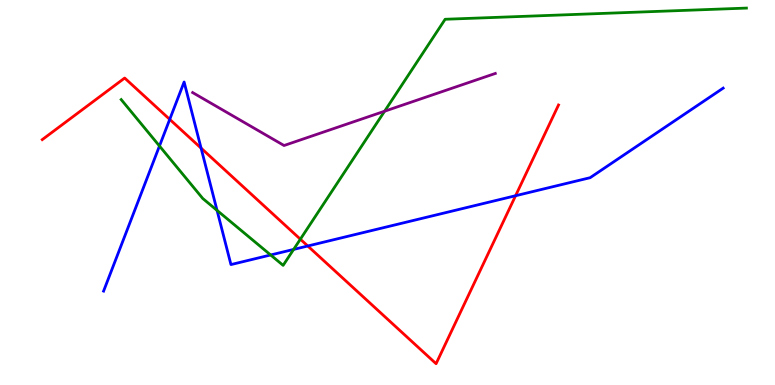[{'lines': ['blue', 'red'], 'intersections': [{'x': 2.19, 'y': 6.9}, {'x': 2.59, 'y': 6.15}, {'x': 3.97, 'y': 3.61}, {'x': 6.65, 'y': 4.92}]}, {'lines': ['green', 'red'], 'intersections': [{'x': 3.88, 'y': 3.79}]}, {'lines': ['purple', 'red'], 'intersections': []}, {'lines': ['blue', 'green'], 'intersections': [{'x': 2.06, 'y': 6.21}, {'x': 2.8, 'y': 4.54}, {'x': 3.49, 'y': 3.38}, {'x': 3.79, 'y': 3.52}]}, {'lines': ['blue', 'purple'], 'intersections': []}, {'lines': ['green', 'purple'], 'intersections': [{'x': 4.96, 'y': 7.11}]}]